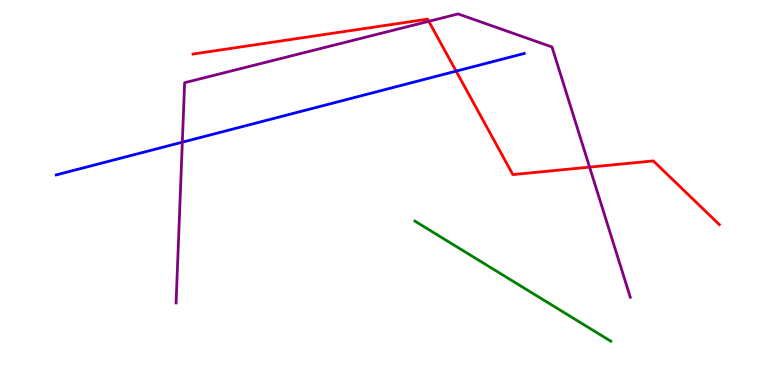[{'lines': ['blue', 'red'], 'intersections': [{'x': 5.89, 'y': 8.15}]}, {'lines': ['green', 'red'], 'intersections': []}, {'lines': ['purple', 'red'], 'intersections': [{'x': 5.53, 'y': 9.45}, {'x': 7.61, 'y': 5.66}]}, {'lines': ['blue', 'green'], 'intersections': []}, {'lines': ['blue', 'purple'], 'intersections': [{'x': 2.35, 'y': 6.31}]}, {'lines': ['green', 'purple'], 'intersections': []}]